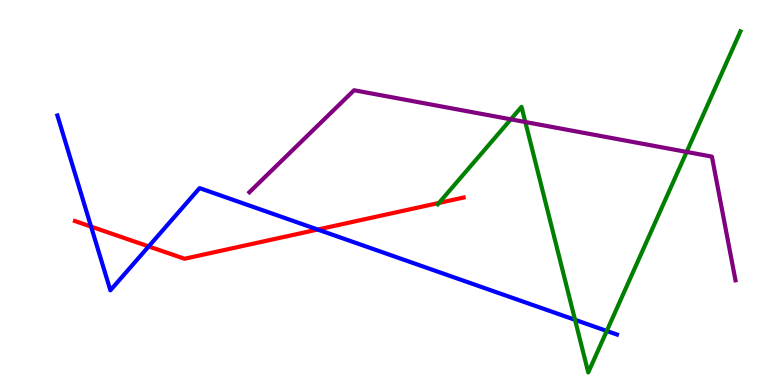[{'lines': ['blue', 'red'], 'intersections': [{'x': 1.18, 'y': 4.11}, {'x': 1.92, 'y': 3.6}, {'x': 4.1, 'y': 4.04}]}, {'lines': ['green', 'red'], 'intersections': [{'x': 5.66, 'y': 4.73}]}, {'lines': ['purple', 'red'], 'intersections': []}, {'lines': ['blue', 'green'], 'intersections': [{'x': 7.42, 'y': 1.69}, {'x': 7.83, 'y': 1.4}]}, {'lines': ['blue', 'purple'], 'intersections': []}, {'lines': ['green', 'purple'], 'intersections': [{'x': 6.59, 'y': 6.9}, {'x': 6.78, 'y': 6.83}, {'x': 8.86, 'y': 6.05}]}]